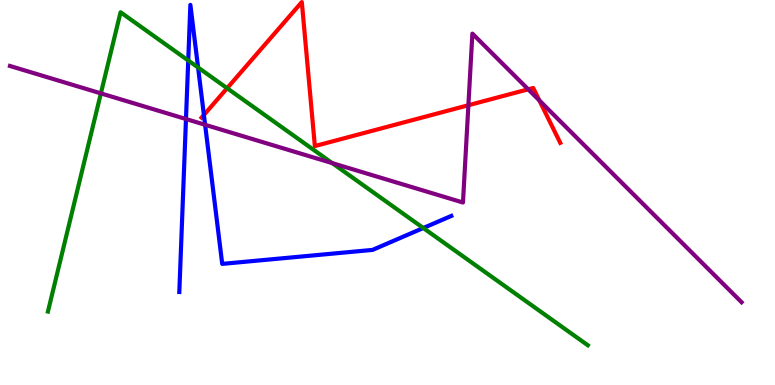[{'lines': ['blue', 'red'], 'intersections': [{'x': 2.63, 'y': 7.01}]}, {'lines': ['green', 'red'], 'intersections': [{'x': 2.93, 'y': 7.71}]}, {'lines': ['purple', 'red'], 'intersections': [{'x': 6.04, 'y': 7.27}, {'x': 6.82, 'y': 7.68}, {'x': 6.96, 'y': 7.39}]}, {'lines': ['blue', 'green'], 'intersections': [{'x': 2.43, 'y': 8.43}, {'x': 2.56, 'y': 8.25}, {'x': 5.46, 'y': 4.08}]}, {'lines': ['blue', 'purple'], 'intersections': [{'x': 2.4, 'y': 6.91}, {'x': 2.65, 'y': 6.76}]}, {'lines': ['green', 'purple'], 'intersections': [{'x': 1.3, 'y': 7.57}, {'x': 4.29, 'y': 5.76}]}]